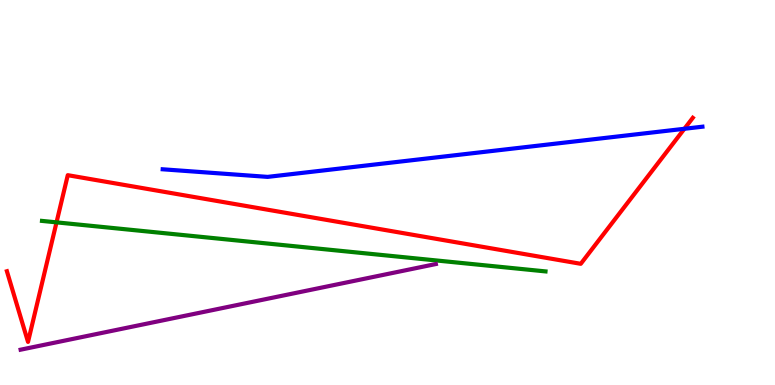[{'lines': ['blue', 'red'], 'intersections': [{'x': 8.83, 'y': 6.66}]}, {'lines': ['green', 'red'], 'intersections': [{'x': 0.729, 'y': 4.22}]}, {'lines': ['purple', 'red'], 'intersections': []}, {'lines': ['blue', 'green'], 'intersections': []}, {'lines': ['blue', 'purple'], 'intersections': []}, {'lines': ['green', 'purple'], 'intersections': []}]